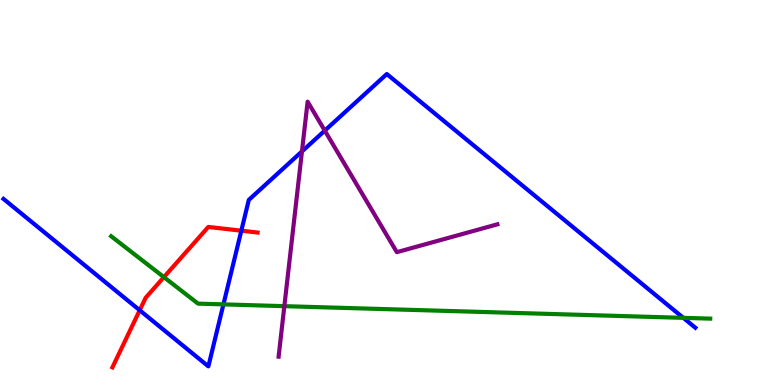[{'lines': ['blue', 'red'], 'intersections': [{'x': 1.8, 'y': 1.94}, {'x': 3.11, 'y': 4.01}]}, {'lines': ['green', 'red'], 'intersections': [{'x': 2.11, 'y': 2.8}]}, {'lines': ['purple', 'red'], 'intersections': []}, {'lines': ['blue', 'green'], 'intersections': [{'x': 2.88, 'y': 2.09}, {'x': 8.82, 'y': 1.74}]}, {'lines': ['blue', 'purple'], 'intersections': [{'x': 3.9, 'y': 6.07}, {'x': 4.19, 'y': 6.61}]}, {'lines': ['green', 'purple'], 'intersections': [{'x': 3.67, 'y': 2.05}]}]